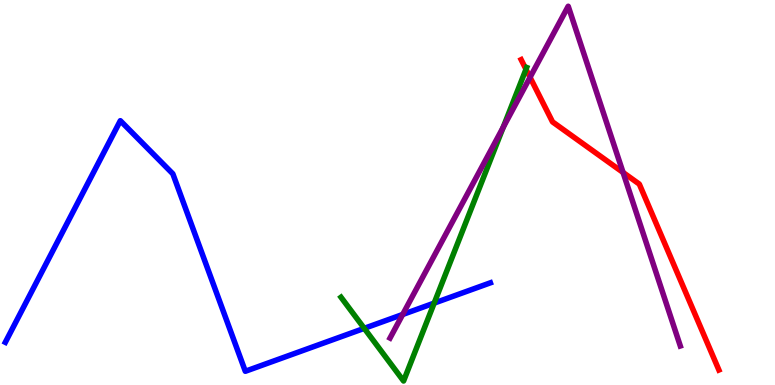[{'lines': ['blue', 'red'], 'intersections': []}, {'lines': ['green', 'red'], 'intersections': [{'x': 6.79, 'y': 8.2}]}, {'lines': ['purple', 'red'], 'intersections': [{'x': 6.84, 'y': 7.99}, {'x': 8.04, 'y': 5.52}]}, {'lines': ['blue', 'green'], 'intersections': [{'x': 4.7, 'y': 1.47}, {'x': 5.6, 'y': 2.13}]}, {'lines': ['blue', 'purple'], 'intersections': [{'x': 5.2, 'y': 1.83}]}, {'lines': ['green', 'purple'], 'intersections': [{'x': 6.49, 'y': 6.69}]}]